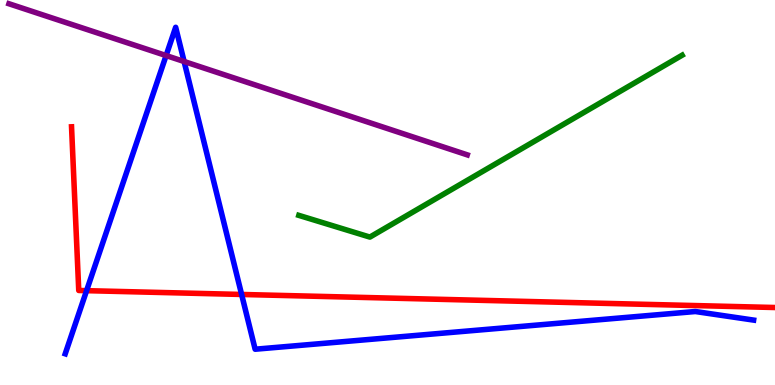[{'lines': ['blue', 'red'], 'intersections': [{'x': 1.12, 'y': 2.45}, {'x': 3.12, 'y': 2.35}]}, {'lines': ['green', 'red'], 'intersections': []}, {'lines': ['purple', 'red'], 'intersections': []}, {'lines': ['blue', 'green'], 'intersections': []}, {'lines': ['blue', 'purple'], 'intersections': [{'x': 2.14, 'y': 8.56}, {'x': 2.38, 'y': 8.4}]}, {'lines': ['green', 'purple'], 'intersections': []}]